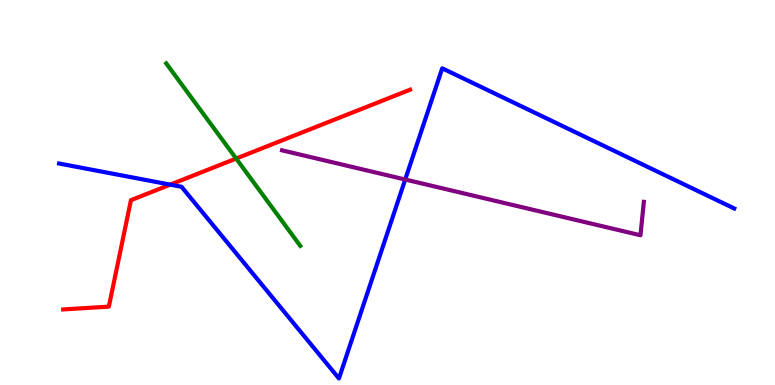[{'lines': ['blue', 'red'], 'intersections': [{'x': 2.2, 'y': 5.2}]}, {'lines': ['green', 'red'], 'intersections': [{'x': 3.05, 'y': 5.88}]}, {'lines': ['purple', 'red'], 'intersections': []}, {'lines': ['blue', 'green'], 'intersections': []}, {'lines': ['blue', 'purple'], 'intersections': [{'x': 5.23, 'y': 5.34}]}, {'lines': ['green', 'purple'], 'intersections': []}]